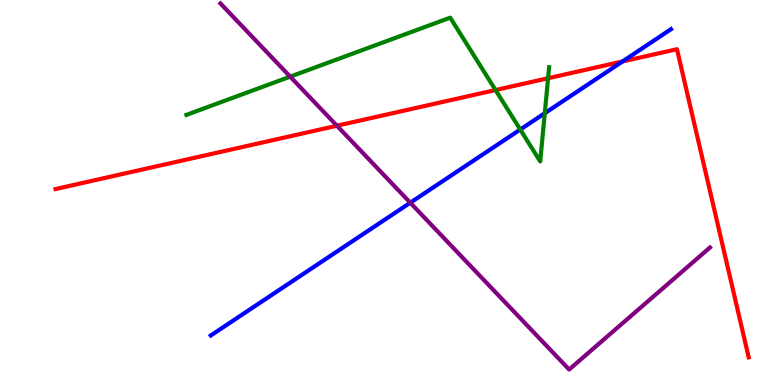[{'lines': ['blue', 'red'], 'intersections': [{'x': 8.03, 'y': 8.4}]}, {'lines': ['green', 'red'], 'intersections': [{'x': 6.39, 'y': 7.66}, {'x': 7.07, 'y': 7.97}]}, {'lines': ['purple', 'red'], 'intersections': [{'x': 4.35, 'y': 6.73}]}, {'lines': ['blue', 'green'], 'intersections': [{'x': 6.71, 'y': 6.64}, {'x': 7.03, 'y': 7.06}]}, {'lines': ['blue', 'purple'], 'intersections': [{'x': 5.29, 'y': 4.73}]}, {'lines': ['green', 'purple'], 'intersections': [{'x': 3.74, 'y': 8.01}]}]